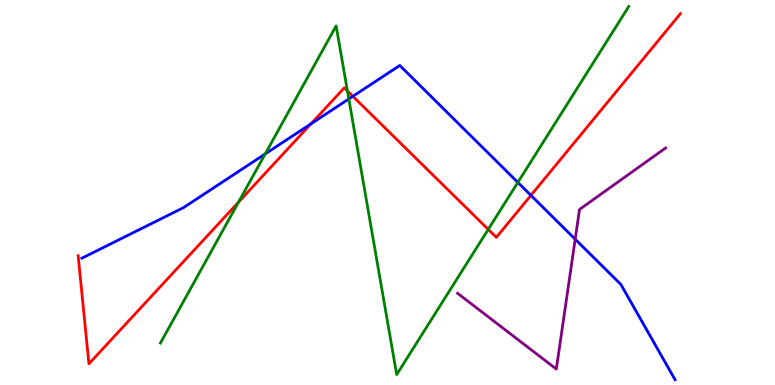[{'lines': ['blue', 'red'], 'intersections': [{'x': 4.01, 'y': 6.78}, {'x': 4.55, 'y': 7.5}, {'x': 6.85, 'y': 4.93}]}, {'lines': ['green', 'red'], 'intersections': [{'x': 3.08, 'y': 4.75}, {'x': 4.48, 'y': 7.64}, {'x': 6.3, 'y': 4.04}]}, {'lines': ['purple', 'red'], 'intersections': []}, {'lines': ['blue', 'green'], 'intersections': [{'x': 3.42, 'y': 6.0}, {'x': 4.5, 'y': 7.43}, {'x': 6.68, 'y': 5.26}]}, {'lines': ['blue', 'purple'], 'intersections': [{'x': 7.42, 'y': 3.79}]}, {'lines': ['green', 'purple'], 'intersections': []}]